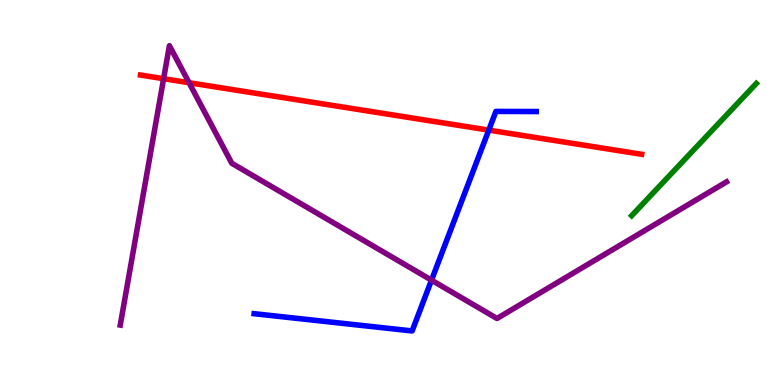[{'lines': ['blue', 'red'], 'intersections': [{'x': 6.31, 'y': 6.62}]}, {'lines': ['green', 'red'], 'intersections': []}, {'lines': ['purple', 'red'], 'intersections': [{'x': 2.11, 'y': 7.96}, {'x': 2.44, 'y': 7.85}]}, {'lines': ['blue', 'green'], 'intersections': []}, {'lines': ['blue', 'purple'], 'intersections': [{'x': 5.57, 'y': 2.72}]}, {'lines': ['green', 'purple'], 'intersections': []}]